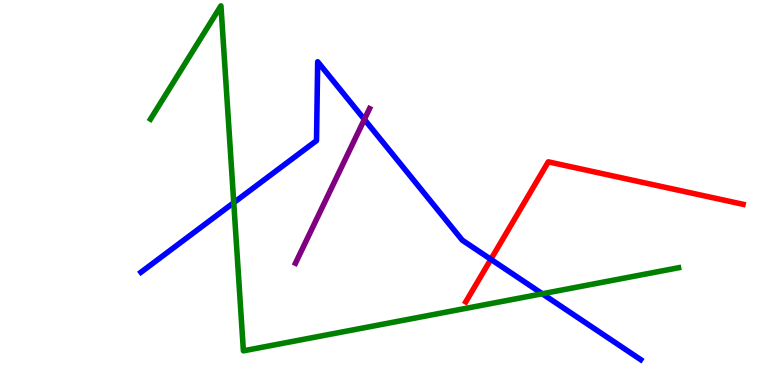[{'lines': ['blue', 'red'], 'intersections': [{'x': 6.33, 'y': 3.26}]}, {'lines': ['green', 'red'], 'intersections': []}, {'lines': ['purple', 'red'], 'intersections': []}, {'lines': ['blue', 'green'], 'intersections': [{'x': 3.02, 'y': 4.74}, {'x': 7.0, 'y': 2.37}]}, {'lines': ['blue', 'purple'], 'intersections': [{'x': 4.7, 'y': 6.9}]}, {'lines': ['green', 'purple'], 'intersections': []}]